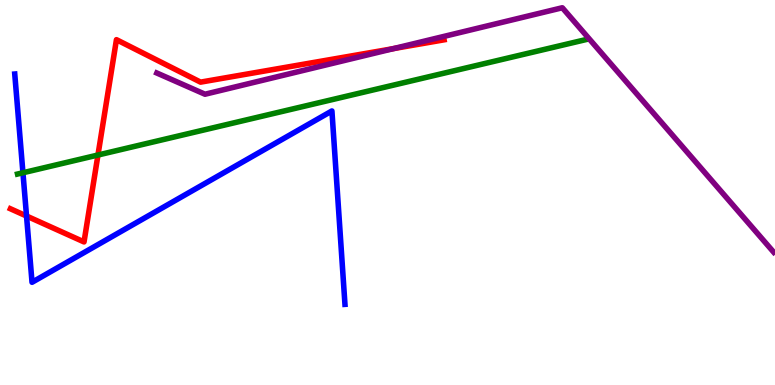[{'lines': ['blue', 'red'], 'intersections': [{'x': 0.342, 'y': 4.39}]}, {'lines': ['green', 'red'], 'intersections': [{'x': 1.26, 'y': 5.97}]}, {'lines': ['purple', 'red'], 'intersections': [{'x': 5.08, 'y': 8.74}]}, {'lines': ['blue', 'green'], 'intersections': [{'x': 0.296, 'y': 5.51}]}, {'lines': ['blue', 'purple'], 'intersections': []}, {'lines': ['green', 'purple'], 'intersections': []}]